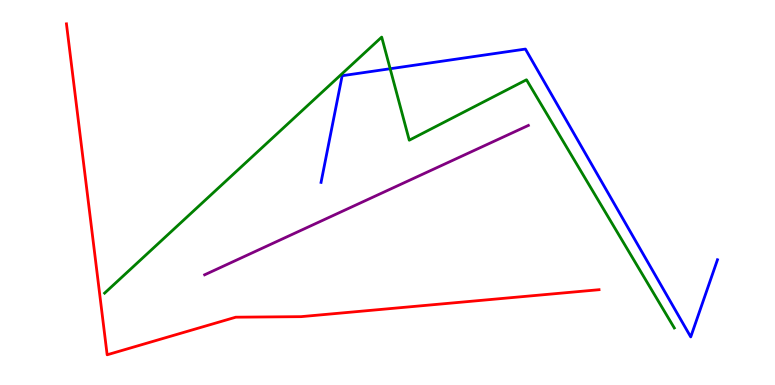[{'lines': ['blue', 'red'], 'intersections': []}, {'lines': ['green', 'red'], 'intersections': []}, {'lines': ['purple', 'red'], 'intersections': []}, {'lines': ['blue', 'green'], 'intersections': [{'x': 5.03, 'y': 8.21}]}, {'lines': ['blue', 'purple'], 'intersections': []}, {'lines': ['green', 'purple'], 'intersections': []}]